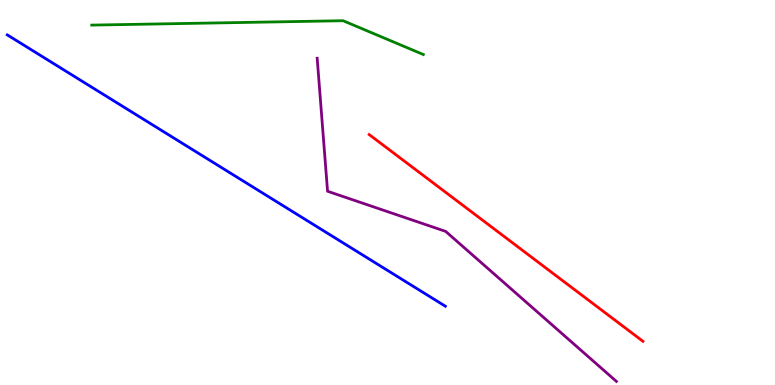[{'lines': ['blue', 'red'], 'intersections': []}, {'lines': ['green', 'red'], 'intersections': []}, {'lines': ['purple', 'red'], 'intersections': []}, {'lines': ['blue', 'green'], 'intersections': []}, {'lines': ['blue', 'purple'], 'intersections': []}, {'lines': ['green', 'purple'], 'intersections': []}]